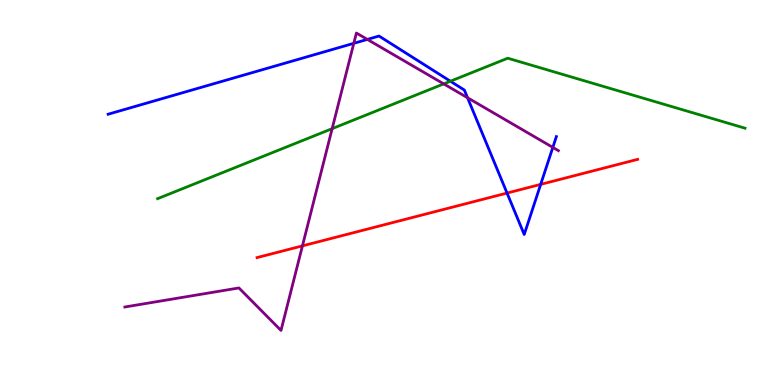[{'lines': ['blue', 'red'], 'intersections': [{'x': 6.54, 'y': 4.99}, {'x': 6.98, 'y': 5.21}]}, {'lines': ['green', 'red'], 'intersections': []}, {'lines': ['purple', 'red'], 'intersections': [{'x': 3.9, 'y': 3.61}]}, {'lines': ['blue', 'green'], 'intersections': [{'x': 5.81, 'y': 7.89}]}, {'lines': ['blue', 'purple'], 'intersections': [{'x': 4.57, 'y': 8.87}, {'x': 4.74, 'y': 8.98}, {'x': 6.03, 'y': 7.46}, {'x': 7.13, 'y': 6.17}]}, {'lines': ['green', 'purple'], 'intersections': [{'x': 4.29, 'y': 6.66}, {'x': 5.73, 'y': 7.82}]}]